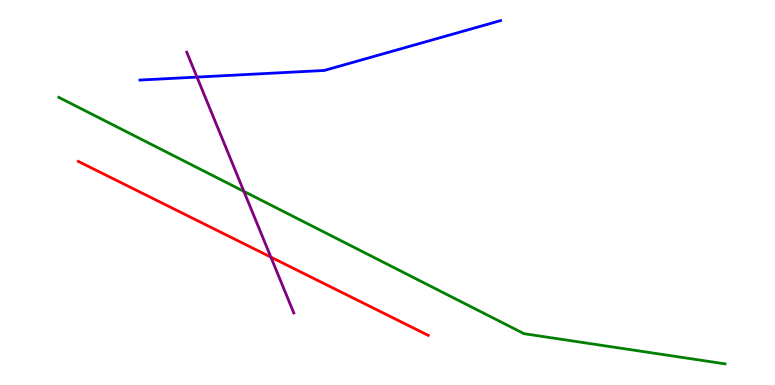[{'lines': ['blue', 'red'], 'intersections': []}, {'lines': ['green', 'red'], 'intersections': []}, {'lines': ['purple', 'red'], 'intersections': [{'x': 3.5, 'y': 3.32}]}, {'lines': ['blue', 'green'], 'intersections': []}, {'lines': ['blue', 'purple'], 'intersections': [{'x': 2.54, 'y': 8.0}]}, {'lines': ['green', 'purple'], 'intersections': [{'x': 3.15, 'y': 5.03}]}]